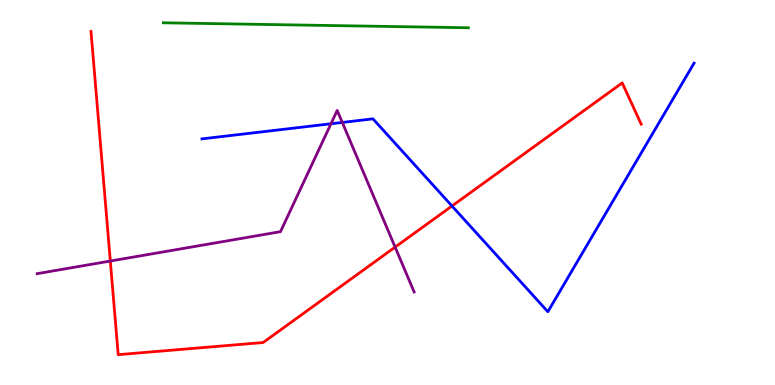[{'lines': ['blue', 'red'], 'intersections': [{'x': 5.83, 'y': 4.65}]}, {'lines': ['green', 'red'], 'intersections': []}, {'lines': ['purple', 'red'], 'intersections': [{'x': 1.42, 'y': 3.22}, {'x': 5.1, 'y': 3.58}]}, {'lines': ['blue', 'green'], 'intersections': []}, {'lines': ['blue', 'purple'], 'intersections': [{'x': 4.27, 'y': 6.79}, {'x': 4.42, 'y': 6.82}]}, {'lines': ['green', 'purple'], 'intersections': []}]